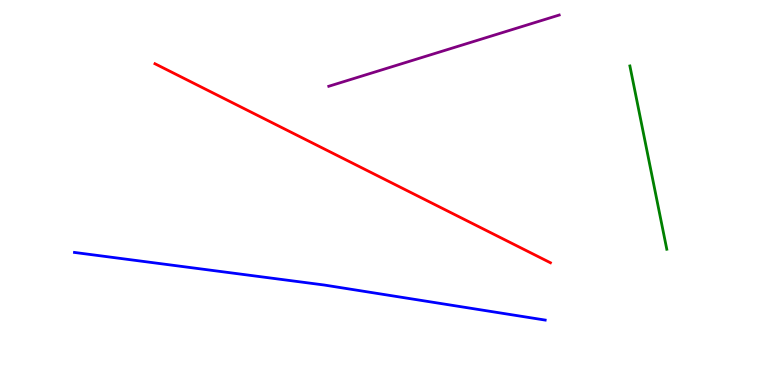[{'lines': ['blue', 'red'], 'intersections': []}, {'lines': ['green', 'red'], 'intersections': []}, {'lines': ['purple', 'red'], 'intersections': []}, {'lines': ['blue', 'green'], 'intersections': []}, {'lines': ['blue', 'purple'], 'intersections': []}, {'lines': ['green', 'purple'], 'intersections': []}]